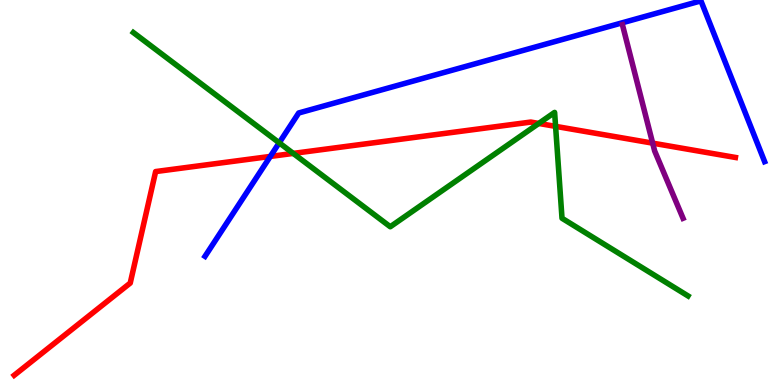[{'lines': ['blue', 'red'], 'intersections': [{'x': 3.49, 'y': 5.94}]}, {'lines': ['green', 'red'], 'intersections': [{'x': 3.78, 'y': 6.02}, {'x': 6.95, 'y': 6.79}, {'x': 7.17, 'y': 6.72}]}, {'lines': ['purple', 'red'], 'intersections': [{'x': 8.42, 'y': 6.28}]}, {'lines': ['blue', 'green'], 'intersections': [{'x': 3.6, 'y': 6.29}]}, {'lines': ['blue', 'purple'], 'intersections': []}, {'lines': ['green', 'purple'], 'intersections': []}]